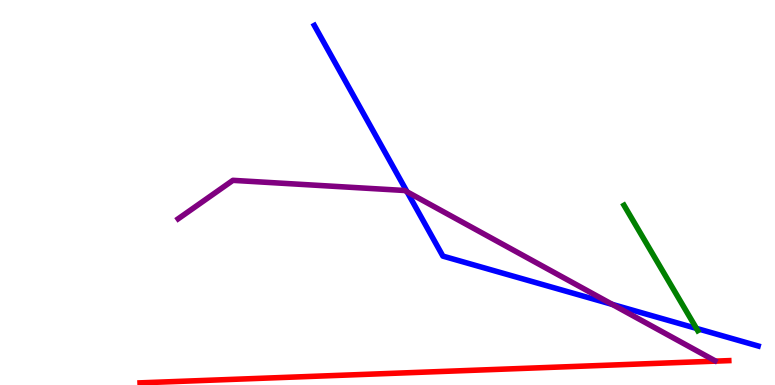[{'lines': ['blue', 'red'], 'intersections': []}, {'lines': ['green', 'red'], 'intersections': []}, {'lines': ['purple', 'red'], 'intersections': []}, {'lines': ['blue', 'green'], 'intersections': [{'x': 8.99, 'y': 1.47}]}, {'lines': ['blue', 'purple'], 'intersections': [{'x': 5.25, 'y': 5.02}, {'x': 7.9, 'y': 2.09}]}, {'lines': ['green', 'purple'], 'intersections': []}]